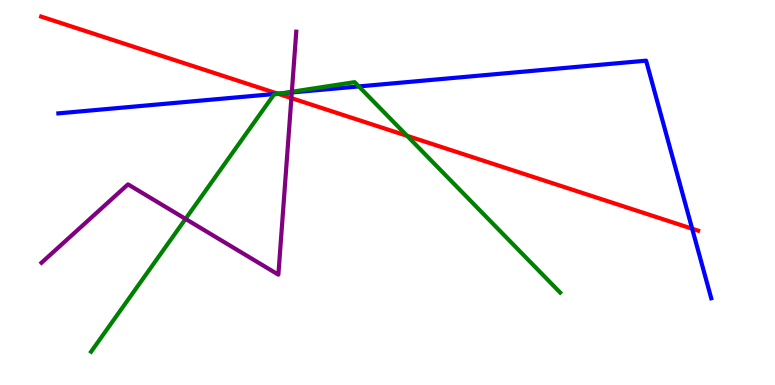[{'lines': ['blue', 'red'], 'intersections': [{'x': 3.58, 'y': 7.57}, {'x': 8.93, 'y': 4.06}]}, {'lines': ['green', 'red'], 'intersections': [{'x': 3.59, 'y': 7.56}, {'x': 5.25, 'y': 6.47}]}, {'lines': ['purple', 'red'], 'intersections': [{'x': 3.76, 'y': 7.45}]}, {'lines': ['blue', 'green'], 'intersections': [{'x': 3.63, 'y': 7.57}, {'x': 4.63, 'y': 7.76}]}, {'lines': ['blue', 'purple'], 'intersections': [{'x': 3.77, 'y': 7.6}]}, {'lines': ['green', 'purple'], 'intersections': [{'x': 2.39, 'y': 4.31}, {'x': 3.77, 'y': 7.62}]}]